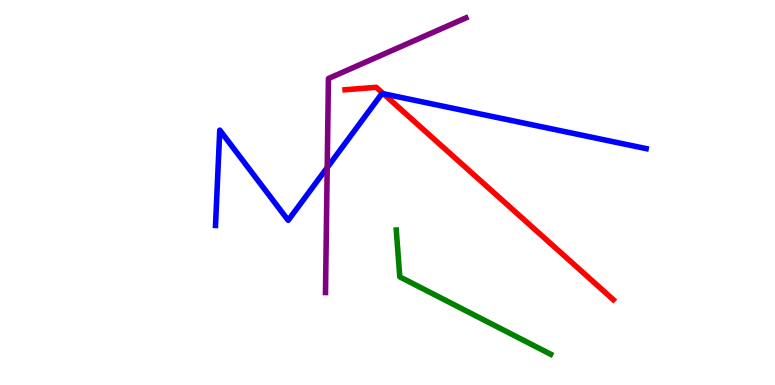[{'lines': ['blue', 'red'], 'intersections': [{'x': 4.95, 'y': 7.56}]}, {'lines': ['green', 'red'], 'intersections': []}, {'lines': ['purple', 'red'], 'intersections': []}, {'lines': ['blue', 'green'], 'intersections': []}, {'lines': ['blue', 'purple'], 'intersections': [{'x': 4.22, 'y': 5.65}]}, {'lines': ['green', 'purple'], 'intersections': []}]